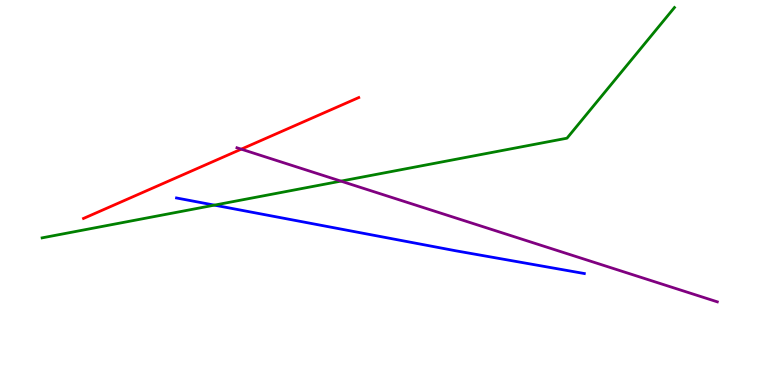[{'lines': ['blue', 'red'], 'intersections': []}, {'lines': ['green', 'red'], 'intersections': []}, {'lines': ['purple', 'red'], 'intersections': [{'x': 3.11, 'y': 6.13}]}, {'lines': ['blue', 'green'], 'intersections': [{'x': 2.77, 'y': 4.67}]}, {'lines': ['blue', 'purple'], 'intersections': []}, {'lines': ['green', 'purple'], 'intersections': [{'x': 4.4, 'y': 5.3}]}]